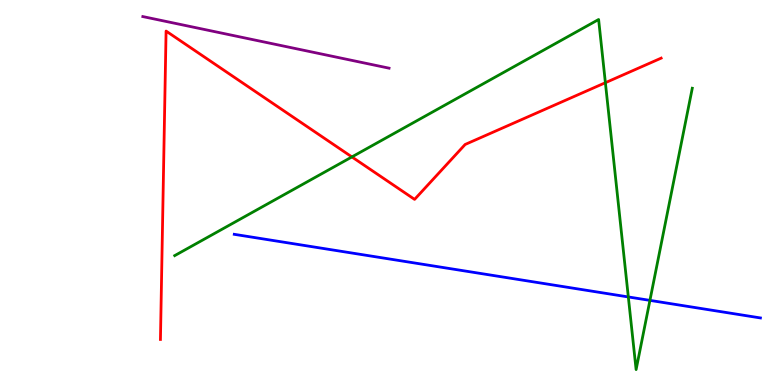[{'lines': ['blue', 'red'], 'intersections': []}, {'lines': ['green', 'red'], 'intersections': [{'x': 4.54, 'y': 5.92}, {'x': 7.81, 'y': 7.85}]}, {'lines': ['purple', 'red'], 'intersections': []}, {'lines': ['blue', 'green'], 'intersections': [{'x': 8.11, 'y': 2.29}, {'x': 8.39, 'y': 2.2}]}, {'lines': ['blue', 'purple'], 'intersections': []}, {'lines': ['green', 'purple'], 'intersections': []}]